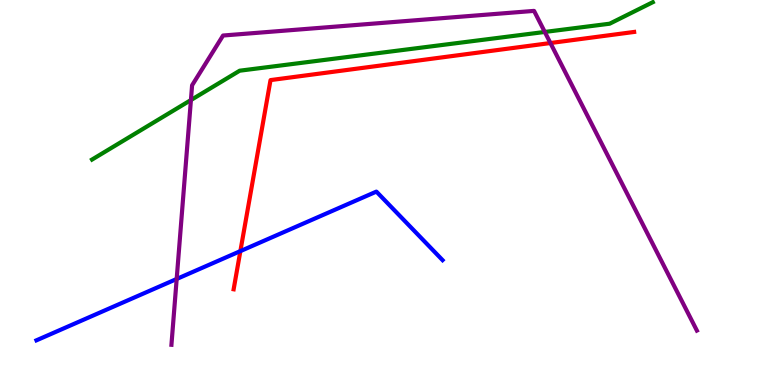[{'lines': ['blue', 'red'], 'intersections': [{'x': 3.1, 'y': 3.48}]}, {'lines': ['green', 'red'], 'intersections': []}, {'lines': ['purple', 'red'], 'intersections': [{'x': 7.1, 'y': 8.88}]}, {'lines': ['blue', 'green'], 'intersections': []}, {'lines': ['blue', 'purple'], 'intersections': [{'x': 2.28, 'y': 2.75}]}, {'lines': ['green', 'purple'], 'intersections': [{'x': 2.46, 'y': 7.4}, {'x': 7.03, 'y': 9.17}]}]